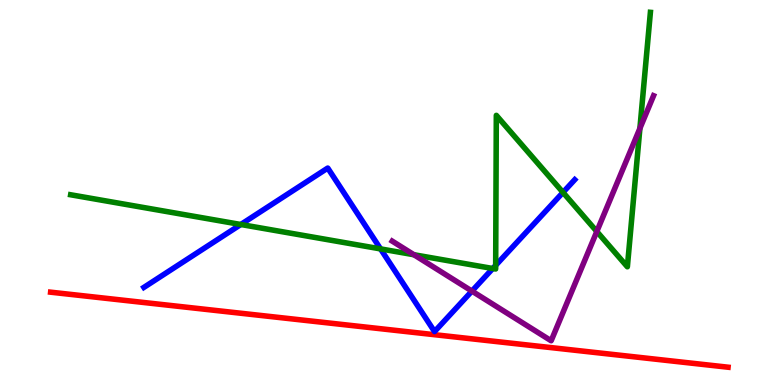[{'lines': ['blue', 'red'], 'intersections': []}, {'lines': ['green', 'red'], 'intersections': []}, {'lines': ['purple', 'red'], 'intersections': []}, {'lines': ['blue', 'green'], 'intersections': [{'x': 3.11, 'y': 4.17}, {'x': 4.91, 'y': 3.54}, {'x': 6.36, 'y': 3.03}, {'x': 6.4, 'y': 3.11}, {'x': 7.26, 'y': 5.0}]}, {'lines': ['blue', 'purple'], 'intersections': [{'x': 6.09, 'y': 2.44}]}, {'lines': ['green', 'purple'], 'intersections': [{'x': 5.34, 'y': 3.38}, {'x': 7.7, 'y': 3.99}, {'x': 8.26, 'y': 6.67}]}]